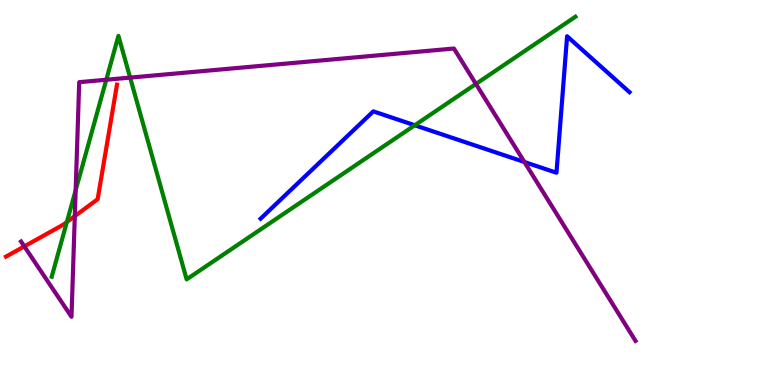[{'lines': ['blue', 'red'], 'intersections': []}, {'lines': ['green', 'red'], 'intersections': [{'x': 0.863, 'y': 4.23}]}, {'lines': ['purple', 'red'], 'intersections': [{'x': 0.314, 'y': 3.6}, {'x': 0.965, 'y': 4.39}]}, {'lines': ['blue', 'green'], 'intersections': [{'x': 5.35, 'y': 6.75}]}, {'lines': ['blue', 'purple'], 'intersections': [{'x': 6.77, 'y': 5.79}]}, {'lines': ['green', 'purple'], 'intersections': [{'x': 0.976, 'y': 5.06}, {'x': 1.37, 'y': 7.93}, {'x': 1.68, 'y': 7.98}, {'x': 6.14, 'y': 7.82}]}]